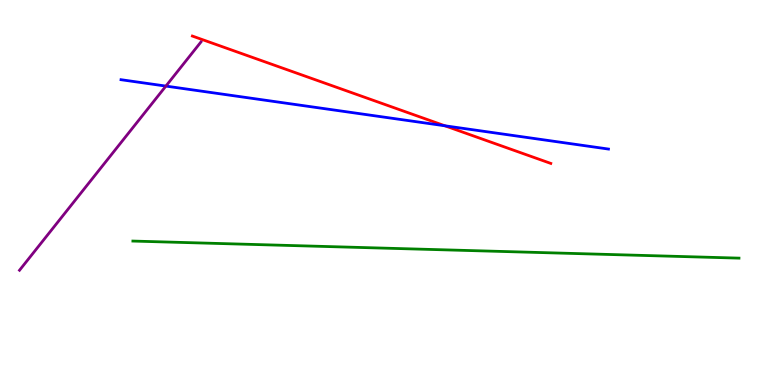[{'lines': ['blue', 'red'], 'intersections': [{'x': 5.74, 'y': 6.73}]}, {'lines': ['green', 'red'], 'intersections': []}, {'lines': ['purple', 'red'], 'intersections': []}, {'lines': ['blue', 'green'], 'intersections': []}, {'lines': ['blue', 'purple'], 'intersections': [{'x': 2.14, 'y': 7.76}]}, {'lines': ['green', 'purple'], 'intersections': []}]